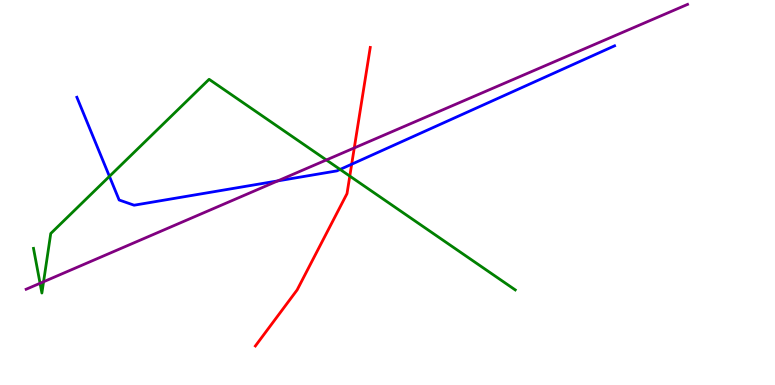[{'lines': ['blue', 'red'], 'intersections': [{'x': 4.54, 'y': 5.73}]}, {'lines': ['green', 'red'], 'intersections': [{'x': 4.51, 'y': 5.43}]}, {'lines': ['purple', 'red'], 'intersections': [{'x': 4.57, 'y': 6.16}]}, {'lines': ['blue', 'green'], 'intersections': [{'x': 1.41, 'y': 5.42}, {'x': 4.39, 'y': 5.6}]}, {'lines': ['blue', 'purple'], 'intersections': [{'x': 3.58, 'y': 5.3}]}, {'lines': ['green', 'purple'], 'intersections': [{'x': 0.517, 'y': 2.64}, {'x': 0.562, 'y': 2.68}, {'x': 4.21, 'y': 5.85}]}]